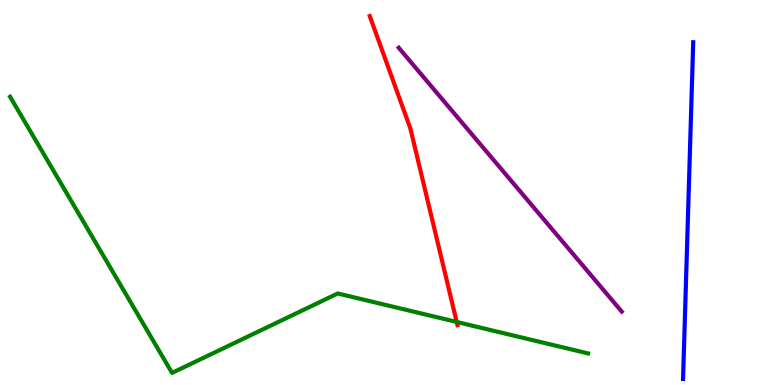[{'lines': ['blue', 'red'], 'intersections': []}, {'lines': ['green', 'red'], 'intersections': [{'x': 5.89, 'y': 1.64}]}, {'lines': ['purple', 'red'], 'intersections': []}, {'lines': ['blue', 'green'], 'intersections': []}, {'lines': ['blue', 'purple'], 'intersections': []}, {'lines': ['green', 'purple'], 'intersections': []}]